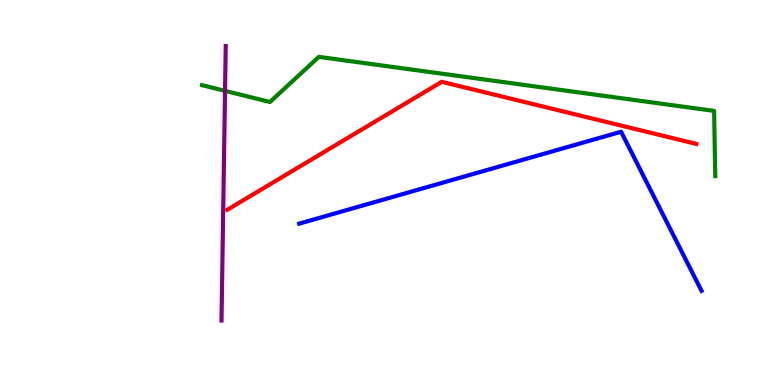[{'lines': ['blue', 'red'], 'intersections': []}, {'lines': ['green', 'red'], 'intersections': []}, {'lines': ['purple', 'red'], 'intersections': []}, {'lines': ['blue', 'green'], 'intersections': []}, {'lines': ['blue', 'purple'], 'intersections': []}, {'lines': ['green', 'purple'], 'intersections': [{'x': 2.9, 'y': 7.64}]}]